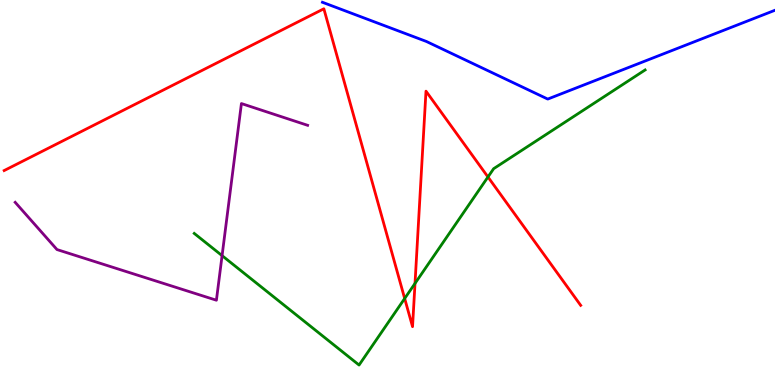[{'lines': ['blue', 'red'], 'intersections': []}, {'lines': ['green', 'red'], 'intersections': [{'x': 5.22, 'y': 2.25}, {'x': 5.36, 'y': 2.64}, {'x': 6.3, 'y': 5.4}]}, {'lines': ['purple', 'red'], 'intersections': []}, {'lines': ['blue', 'green'], 'intersections': []}, {'lines': ['blue', 'purple'], 'intersections': []}, {'lines': ['green', 'purple'], 'intersections': [{'x': 2.87, 'y': 3.36}]}]